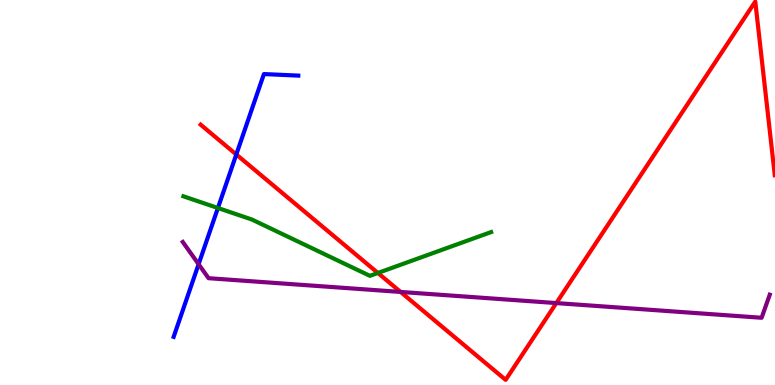[{'lines': ['blue', 'red'], 'intersections': [{'x': 3.05, 'y': 5.99}]}, {'lines': ['green', 'red'], 'intersections': [{'x': 4.88, 'y': 2.91}]}, {'lines': ['purple', 'red'], 'intersections': [{'x': 5.17, 'y': 2.42}, {'x': 7.18, 'y': 2.13}]}, {'lines': ['blue', 'green'], 'intersections': [{'x': 2.81, 'y': 4.6}]}, {'lines': ['blue', 'purple'], 'intersections': [{'x': 2.56, 'y': 3.14}]}, {'lines': ['green', 'purple'], 'intersections': []}]